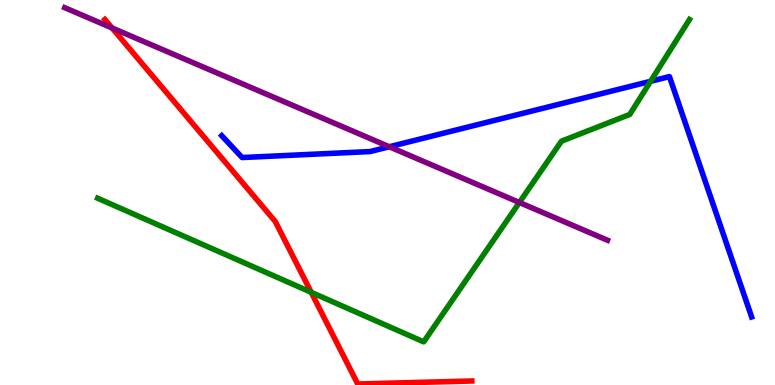[{'lines': ['blue', 'red'], 'intersections': []}, {'lines': ['green', 'red'], 'intersections': [{'x': 4.02, 'y': 2.41}]}, {'lines': ['purple', 'red'], 'intersections': [{'x': 1.45, 'y': 9.27}]}, {'lines': ['blue', 'green'], 'intersections': [{'x': 8.39, 'y': 7.89}]}, {'lines': ['blue', 'purple'], 'intersections': [{'x': 5.02, 'y': 6.19}]}, {'lines': ['green', 'purple'], 'intersections': [{'x': 6.7, 'y': 4.74}]}]